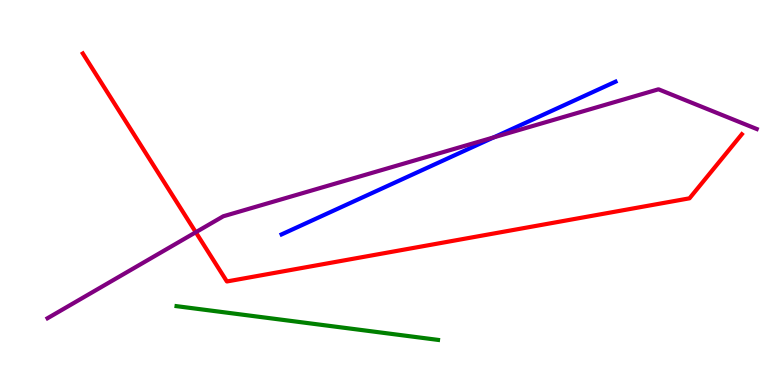[{'lines': ['blue', 'red'], 'intersections': []}, {'lines': ['green', 'red'], 'intersections': []}, {'lines': ['purple', 'red'], 'intersections': [{'x': 2.53, 'y': 3.97}]}, {'lines': ['blue', 'green'], 'intersections': []}, {'lines': ['blue', 'purple'], 'intersections': [{'x': 6.37, 'y': 6.43}]}, {'lines': ['green', 'purple'], 'intersections': []}]